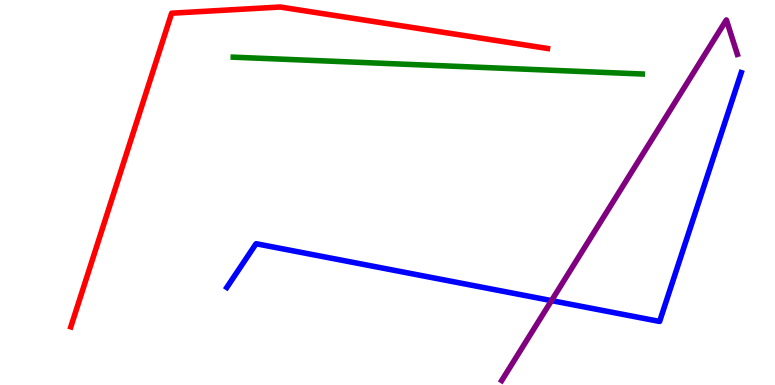[{'lines': ['blue', 'red'], 'intersections': []}, {'lines': ['green', 'red'], 'intersections': []}, {'lines': ['purple', 'red'], 'intersections': []}, {'lines': ['blue', 'green'], 'intersections': []}, {'lines': ['blue', 'purple'], 'intersections': [{'x': 7.12, 'y': 2.19}]}, {'lines': ['green', 'purple'], 'intersections': []}]